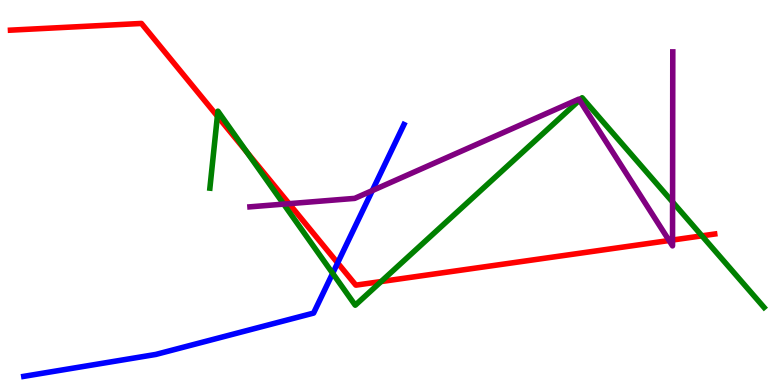[{'lines': ['blue', 'red'], 'intersections': [{'x': 4.36, 'y': 3.17}]}, {'lines': ['green', 'red'], 'intersections': [{'x': 2.8, 'y': 6.98}, {'x': 3.19, 'y': 6.04}, {'x': 4.92, 'y': 2.69}, {'x': 9.06, 'y': 3.87}]}, {'lines': ['purple', 'red'], 'intersections': [{'x': 3.73, 'y': 4.71}, {'x': 8.63, 'y': 3.75}, {'x': 8.68, 'y': 3.77}]}, {'lines': ['blue', 'green'], 'intersections': [{'x': 4.29, 'y': 2.9}]}, {'lines': ['blue', 'purple'], 'intersections': [{'x': 4.8, 'y': 5.05}]}, {'lines': ['green', 'purple'], 'intersections': [{'x': 3.66, 'y': 4.7}, {'x': 7.48, 'y': 7.4}, {'x': 8.68, 'y': 4.75}]}]